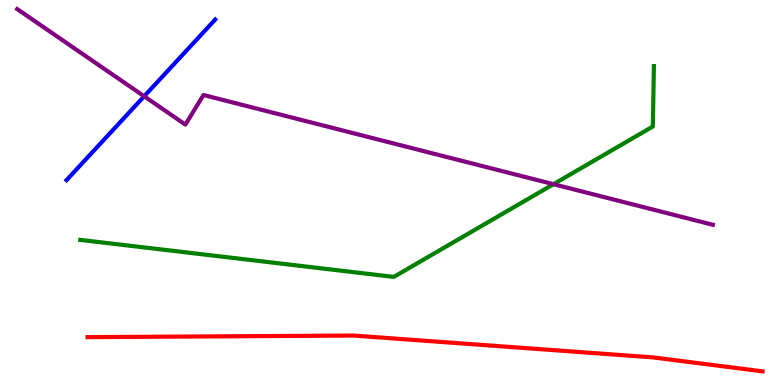[{'lines': ['blue', 'red'], 'intersections': []}, {'lines': ['green', 'red'], 'intersections': []}, {'lines': ['purple', 'red'], 'intersections': []}, {'lines': ['blue', 'green'], 'intersections': []}, {'lines': ['blue', 'purple'], 'intersections': [{'x': 1.86, 'y': 7.5}]}, {'lines': ['green', 'purple'], 'intersections': [{'x': 7.14, 'y': 5.22}]}]